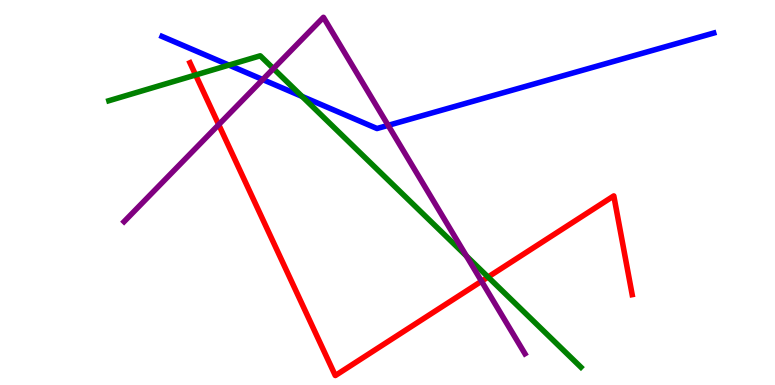[{'lines': ['blue', 'red'], 'intersections': []}, {'lines': ['green', 'red'], 'intersections': [{'x': 2.52, 'y': 8.05}, {'x': 6.3, 'y': 2.8}]}, {'lines': ['purple', 'red'], 'intersections': [{'x': 2.82, 'y': 6.76}, {'x': 6.21, 'y': 2.7}]}, {'lines': ['blue', 'green'], 'intersections': [{'x': 2.95, 'y': 8.31}, {'x': 3.9, 'y': 7.5}]}, {'lines': ['blue', 'purple'], 'intersections': [{'x': 3.39, 'y': 7.93}, {'x': 5.01, 'y': 6.74}]}, {'lines': ['green', 'purple'], 'intersections': [{'x': 3.53, 'y': 8.22}, {'x': 6.02, 'y': 3.35}]}]